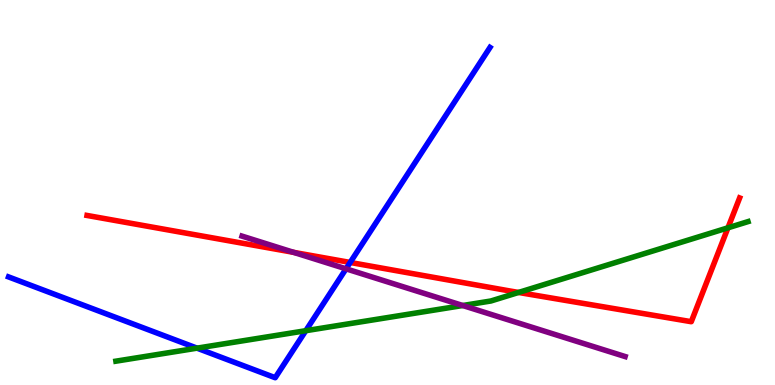[{'lines': ['blue', 'red'], 'intersections': [{'x': 4.52, 'y': 3.18}]}, {'lines': ['green', 'red'], 'intersections': [{'x': 6.69, 'y': 2.4}, {'x': 9.39, 'y': 4.08}]}, {'lines': ['purple', 'red'], 'intersections': [{'x': 3.79, 'y': 3.45}]}, {'lines': ['blue', 'green'], 'intersections': [{'x': 2.54, 'y': 0.957}, {'x': 3.95, 'y': 1.41}]}, {'lines': ['blue', 'purple'], 'intersections': [{'x': 4.46, 'y': 3.02}]}, {'lines': ['green', 'purple'], 'intersections': [{'x': 5.97, 'y': 2.06}]}]